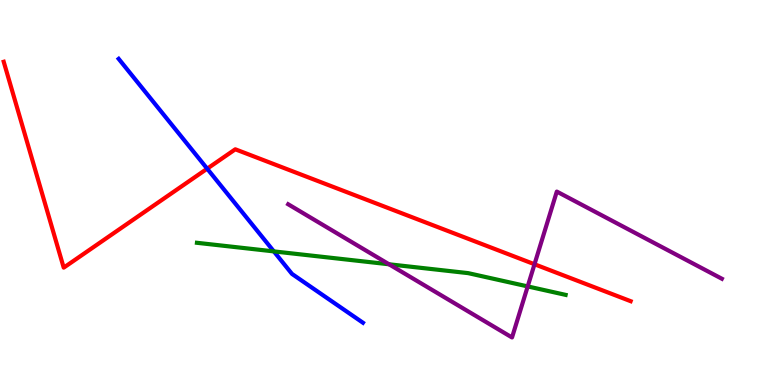[{'lines': ['blue', 'red'], 'intersections': [{'x': 2.67, 'y': 5.62}]}, {'lines': ['green', 'red'], 'intersections': []}, {'lines': ['purple', 'red'], 'intersections': [{'x': 6.9, 'y': 3.14}]}, {'lines': ['blue', 'green'], 'intersections': [{'x': 3.53, 'y': 3.47}]}, {'lines': ['blue', 'purple'], 'intersections': []}, {'lines': ['green', 'purple'], 'intersections': [{'x': 5.02, 'y': 3.14}, {'x': 6.81, 'y': 2.56}]}]